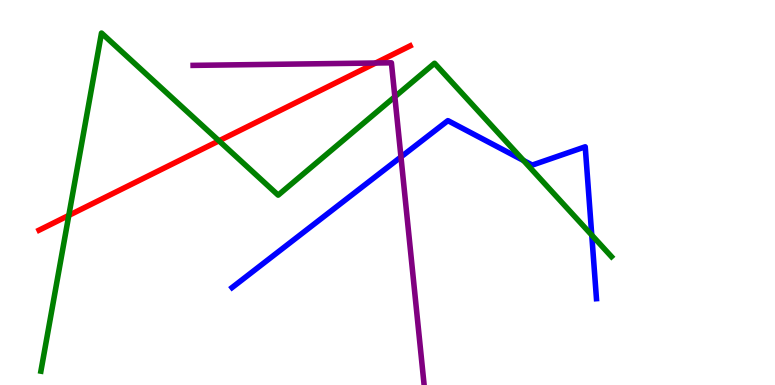[{'lines': ['blue', 'red'], 'intersections': []}, {'lines': ['green', 'red'], 'intersections': [{'x': 0.888, 'y': 4.41}, {'x': 2.83, 'y': 6.34}]}, {'lines': ['purple', 'red'], 'intersections': [{'x': 4.85, 'y': 8.36}]}, {'lines': ['blue', 'green'], 'intersections': [{'x': 6.75, 'y': 5.83}, {'x': 7.64, 'y': 3.89}]}, {'lines': ['blue', 'purple'], 'intersections': [{'x': 5.17, 'y': 5.92}]}, {'lines': ['green', 'purple'], 'intersections': [{'x': 5.09, 'y': 7.49}]}]